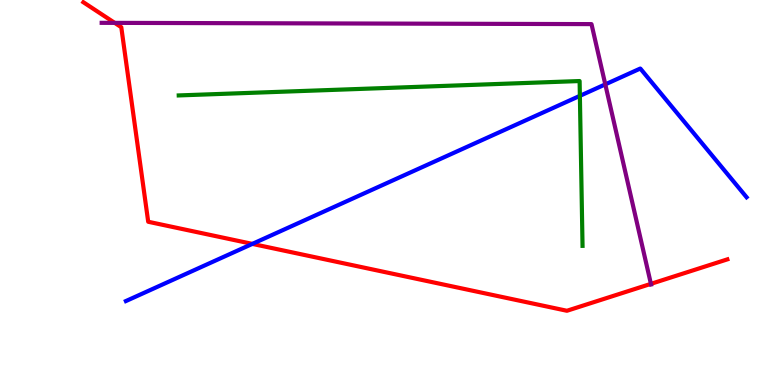[{'lines': ['blue', 'red'], 'intersections': [{'x': 3.26, 'y': 3.67}]}, {'lines': ['green', 'red'], 'intersections': []}, {'lines': ['purple', 'red'], 'intersections': [{'x': 1.48, 'y': 9.41}, {'x': 8.4, 'y': 2.63}]}, {'lines': ['blue', 'green'], 'intersections': [{'x': 7.48, 'y': 7.51}]}, {'lines': ['blue', 'purple'], 'intersections': [{'x': 7.81, 'y': 7.81}]}, {'lines': ['green', 'purple'], 'intersections': []}]